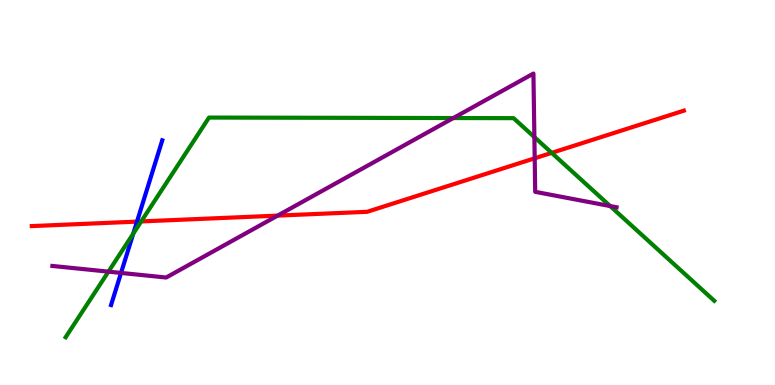[{'lines': ['blue', 'red'], 'intersections': [{'x': 1.77, 'y': 4.24}]}, {'lines': ['green', 'red'], 'intersections': [{'x': 1.82, 'y': 4.25}, {'x': 7.12, 'y': 6.03}]}, {'lines': ['purple', 'red'], 'intersections': [{'x': 3.58, 'y': 4.4}, {'x': 6.9, 'y': 5.89}]}, {'lines': ['blue', 'green'], 'intersections': [{'x': 1.72, 'y': 3.93}]}, {'lines': ['blue', 'purple'], 'intersections': [{'x': 1.56, 'y': 2.91}]}, {'lines': ['green', 'purple'], 'intersections': [{'x': 1.4, 'y': 2.94}, {'x': 5.85, 'y': 6.93}, {'x': 6.9, 'y': 6.44}, {'x': 7.87, 'y': 4.65}]}]